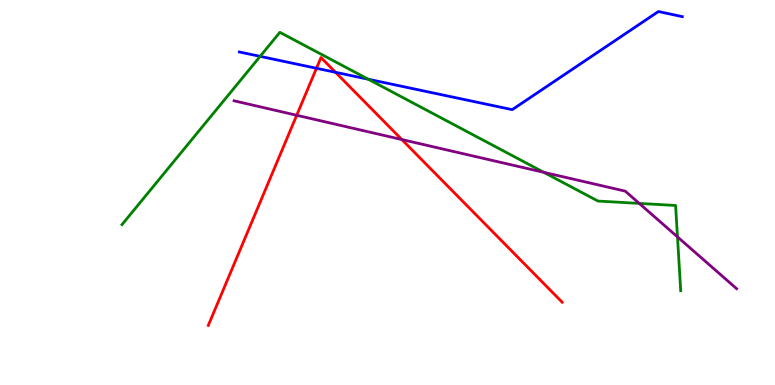[{'lines': ['blue', 'red'], 'intersections': [{'x': 4.08, 'y': 8.23}, {'x': 4.33, 'y': 8.12}]}, {'lines': ['green', 'red'], 'intersections': []}, {'lines': ['purple', 'red'], 'intersections': [{'x': 3.83, 'y': 7.01}, {'x': 5.18, 'y': 6.38}]}, {'lines': ['blue', 'green'], 'intersections': [{'x': 3.36, 'y': 8.54}, {'x': 4.75, 'y': 7.94}]}, {'lines': ['blue', 'purple'], 'intersections': []}, {'lines': ['green', 'purple'], 'intersections': [{'x': 7.02, 'y': 5.52}, {'x': 8.25, 'y': 4.72}, {'x': 8.74, 'y': 3.85}]}]